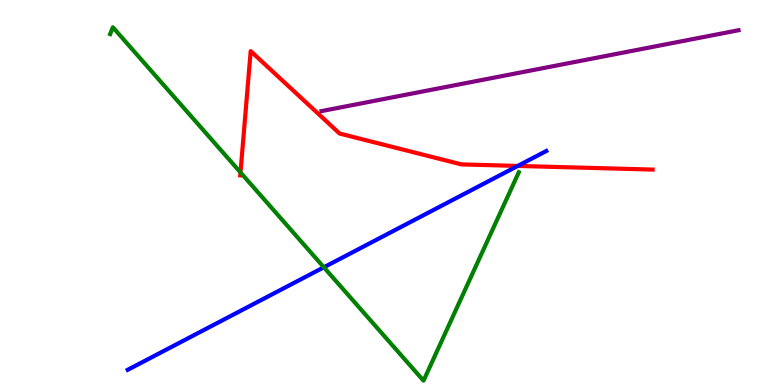[{'lines': ['blue', 'red'], 'intersections': [{'x': 6.68, 'y': 5.69}]}, {'lines': ['green', 'red'], 'intersections': [{'x': 3.1, 'y': 5.52}]}, {'lines': ['purple', 'red'], 'intersections': []}, {'lines': ['blue', 'green'], 'intersections': [{'x': 4.18, 'y': 3.06}]}, {'lines': ['blue', 'purple'], 'intersections': []}, {'lines': ['green', 'purple'], 'intersections': []}]